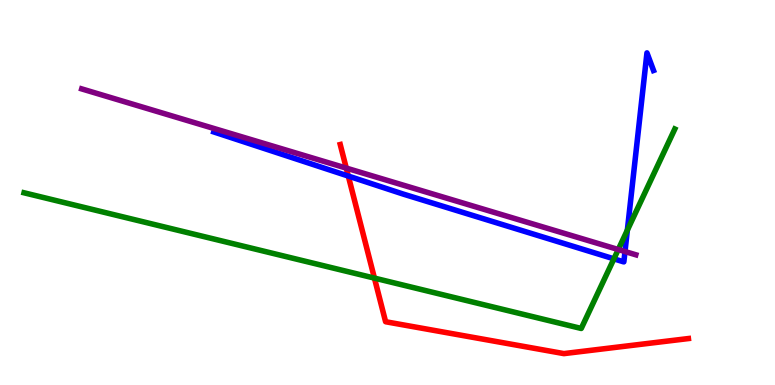[{'lines': ['blue', 'red'], 'intersections': [{'x': 4.49, 'y': 5.43}]}, {'lines': ['green', 'red'], 'intersections': [{'x': 4.83, 'y': 2.78}]}, {'lines': ['purple', 'red'], 'intersections': [{'x': 4.47, 'y': 5.63}]}, {'lines': ['blue', 'green'], 'intersections': [{'x': 7.92, 'y': 3.28}, {'x': 8.09, 'y': 4.02}]}, {'lines': ['blue', 'purple'], 'intersections': [{'x': 8.06, 'y': 3.47}]}, {'lines': ['green', 'purple'], 'intersections': [{'x': 7.98, 'y': 3.52}]}]